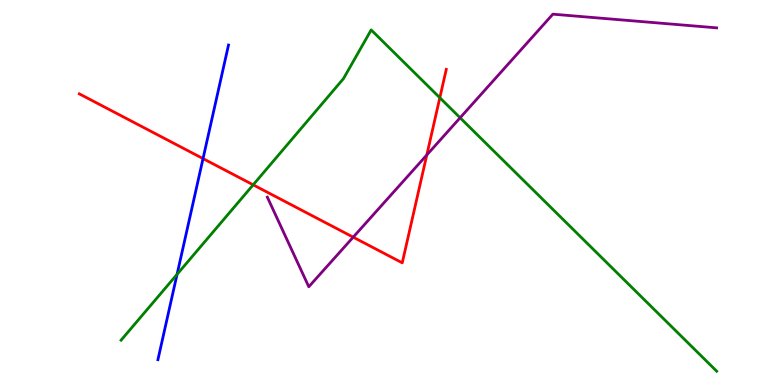[{'lines': ['blue', 'red'], 'intersections': [{'x': 2.62, 'y': 5.88}]}, {'lines': ['green', 'red'], 'intersections': [{'x': 3.27, 'y': 5.2}, {'x': 5.68, 'y': 7.46}]}, {'lines': ['purple', 'red'], 'intersections': [{'x': 4.56, 'y': 3.84}, {'x': 5.51, 'y': 5.97}]}, {'lines': ['blue', 'green'], 'intersections': [{'x': 2.28, 'y': 2.87}]}, {'lines': ['blue', 'purple'], 'intersections': []}, {'lines': ['green', 'purple'], 'intersections': [{'x': 5.94, 'y': 6.94}]}]